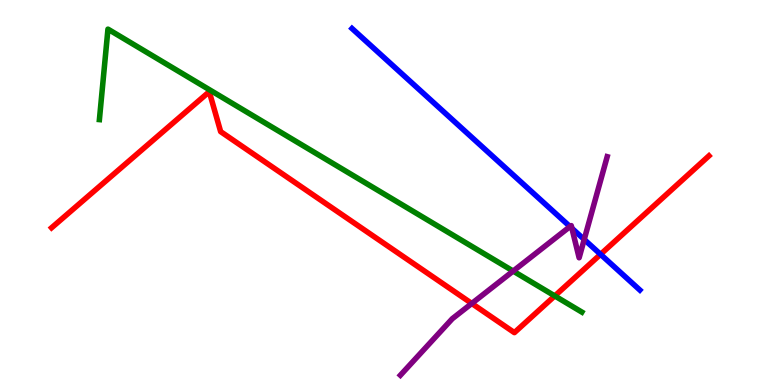[{'lines': ['blue', 'red'], 'intersections': [{'x': 7.75, 'y': 3.39}]}, {'lines': ['green', 'red'], 'intersections': [{'x': 7.16, 'y': 2.31}]}, {'lines': ['purple', 'red'], 'intersections': [{'x': 6.09, 'y': 2.12}]}, {'lines': ['blue', 'green'], 'intersections': []}, {'lines': ['blue', 'purple'], 'intersections': [{'x': 7.35, 'y': 4.11}, {'x': 7.38, 'y': 4.07}, {'x': 7.54, 'y': 3.78}]}, {'lines': ['green', 'purple'], 'intersections': [{'x': 6.62, 'y': 2.96}]}]